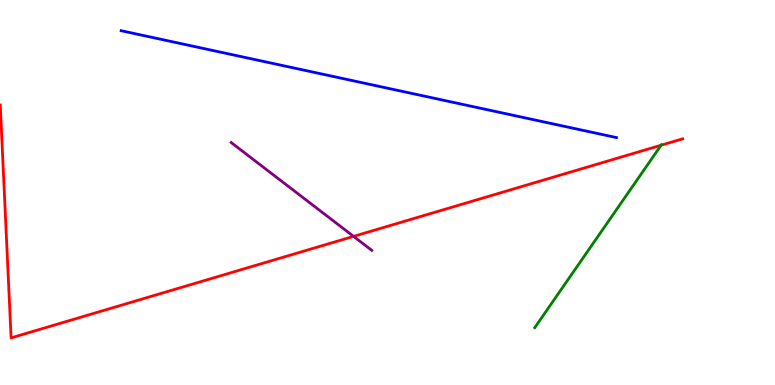[{'lines': ['blue', 'red'], 'intersections': []}, {'lines': ['green', 'red'], 'intersections': [{'x': 8.53, 'y': 6.23}]}, {'lines': ['purple', 'red'], 'intersections': [{'x': 4.56, 'y': 3.86}]}, {'lines': ['blue', 'green'], 'intersections': []}, {'lines': ['blue', 'purple'], 'intersections': []}, {'lines': ['green', 'purple'], 'intersections': []}]